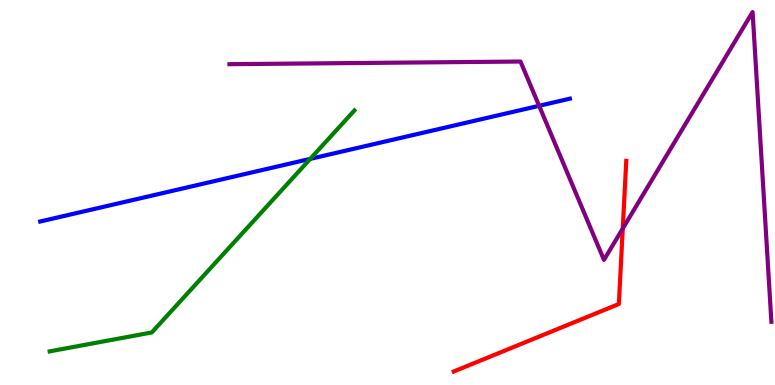[{'lines': ['blue', 'red'], 'intersections': []}, {'lines': ['green', 'red'], 'intersections': []}, {'lines': ['purple', 'red'], 'intersections': [{'x': 8.04, 'y': 4.06}]}, {'lines': ['blue', 'green'], 'intersections': [{'x': 4.0, 'y': 5.87}]}, {'lines': ['blue', 'purple'], 'intersections': [{'x': 6.96, 'y': 7.25}]}, {'lines': ['green', 'purple'], 'intersections': []}]